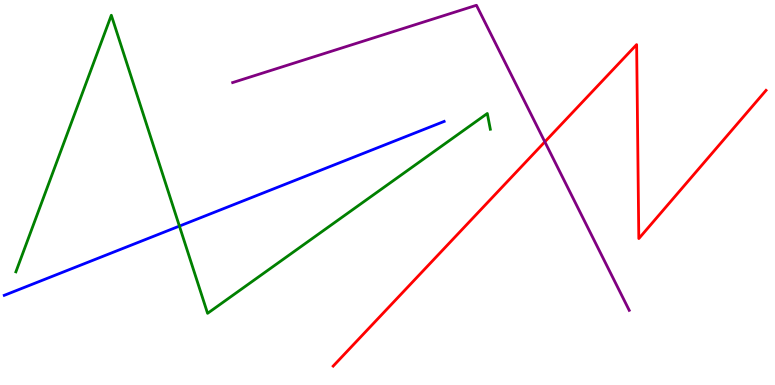[{'lines': ['blue', 'red'], 'intersections': []}, {'lines': ['green', 'red'], 'intersections': []}, {'lines': ['purple', 'red'], 'intersections': [{'x': 7.03, 'y': 6.32}]}, {'lines': ['blue', 'green'], 'intersections': [{'x': 2.31, 'y': 4.13}]}, {'lines': ['blue', 'purple'], 'intersections': []}, {'lines': ['green', 'purple'], 'intersections': []}]